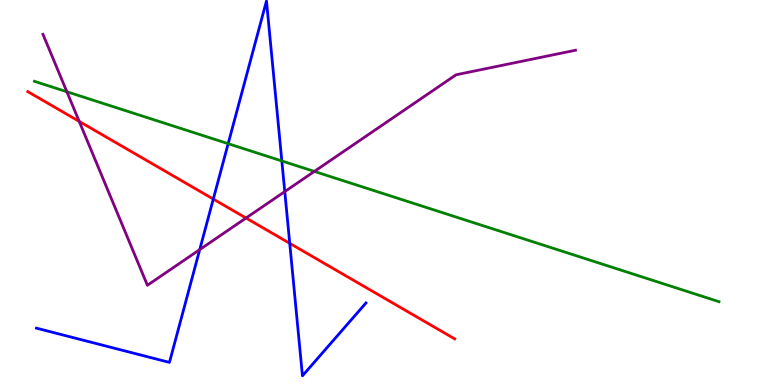[{'lines': ['blue', 'red'], 'intersections': [{'x': 2.75, 'y': 4.83}, {'x': 3.74, 'y': 3.68}]}, {'lines': ['green', 'red'], 'intersections': []}, {'lines': ['purple', 'red'], 'intersections': [{'x': 1.02, 'y': 6.85}, {'x': 3.17, 'y': 4.34}]}, {'lines': ['blue', 'green'], 'intersections': [{'x': 2.94, 'y': 6.27}, {'x': 3.64, 'y': 5.82}]}, {'lines': ['blue', 'purple'], 'intersections': [{'x': 2.58, 'y': 3.52}, {'x': 3.67, 'y': 5.02}]}, {'lines': ['green', 'purple'], 'intersections': [{'x': 0.863, 'y': 7.62}, {'x': 4.06, 'y': 5.55}]}]